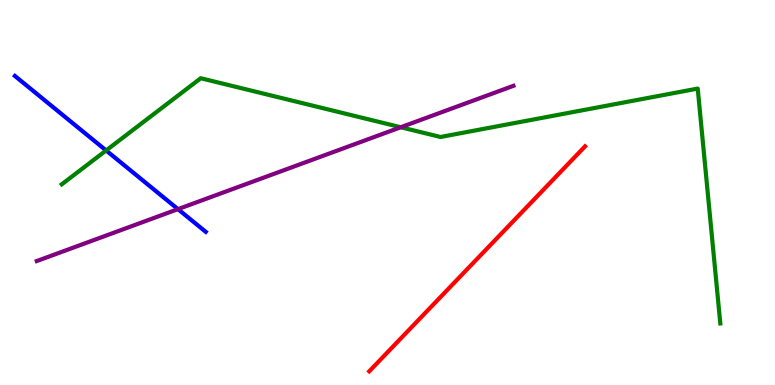[{'lines': ['blue', 'red'], 'intersections': []}, {'lines': ['green', 'red'], 'intersections': []}, {'lines': ['purple', 'red'], 'intersections': []}, {'lines': ['blue', 'green'], 'intersections': [{'x': 1.37, 'y': 6.09}]}, {'lines': ['blue', 'purple'], 'intersections': [{'x': 2.3, 'y': 4.57}]}, {'lines': ['green', 'purple'], 'intersections': [{'x': 5.17, 'y': 6.7}]}]